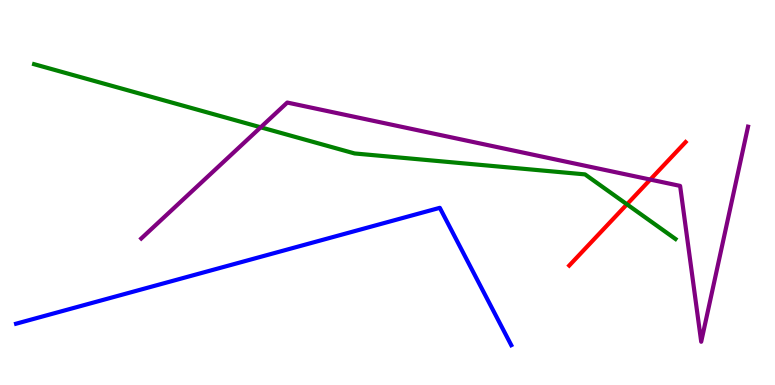[{'lines': ['blue', 'red'], 'intersections': []}, {'lines': ['green', 'red'], 'intersections': [{'x': 8.09, 'y': 4.69}]}, {'lines': ['purple', 'red'], 'intersections': [{'x': 8.39, 'y': 5.34}]}, {'lines': ['blue', 'green'], 'intersections': []}, {'lines': ['blue', 'purple'], 'intersections': []}, {'lines': ['green', 'purple'], 'intersections': [{'x': 3.36, 'y': 6.69}]}]